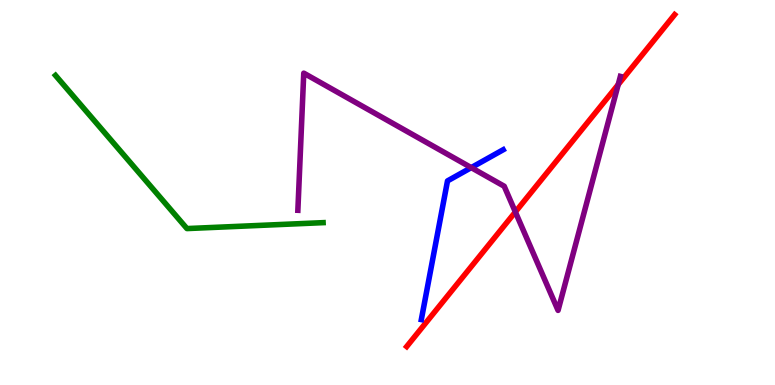[{'lines': ['blue', 'red'], 'intersections': []}, {'lines': ['green', 'red'], 'intersections': []}, {'lines': ['purple', 'red'], 'intersections': [{'x': 6.65, 'y': 4.49}, {'x': 7.98, 'y': 7.8}]}, {'lines': ['blue', 'green'], 'intersections': []}, {'lines': ['blue', 'purple'], 'intersections': [{'x': 6.08, 'y': 5.65}]}, {'lines': ['green', 'purple'], 'intersections': []}]